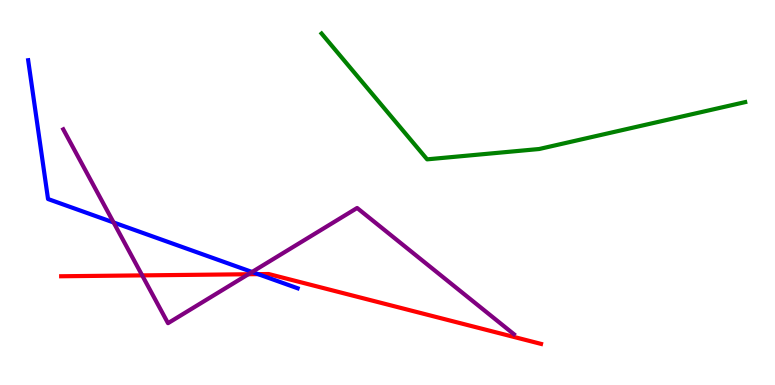[{'lines': ['blue', 'red'], 'intersections': [{'x': 3.33, 'y': 2.88}]}, {'lines': ['green', 'red'], 'intersections': []}, {'lines': ['purple', 'red'], 'intersections': [{'x': 1.83, 'y': 2.85}, {'x': 3.2, 'y': 2.88}]}, {'lines': ['blue', 'green'], 'intersections': []}, {'lines': ['blue', 'purple'], 'intersections': [{'x': 1.47, 'y': 4.22}, {'x': 3.25, 'y': 2.94}]}, {'lines': ['green', 'purple'], 'intersections': []}]